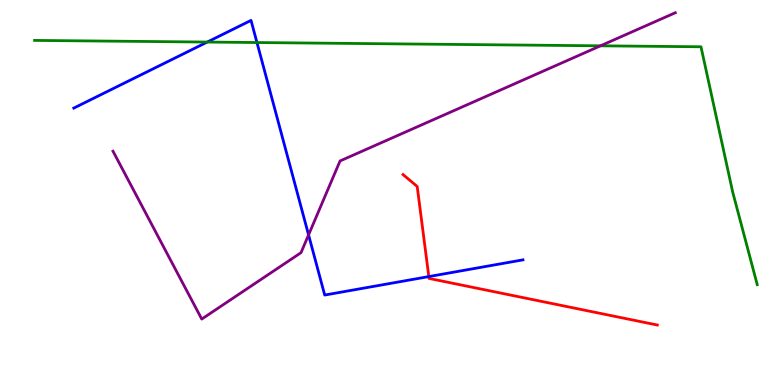[{'lines': ['blue', 'red'], 'intersections': [{'x': 5.53, 'y': 2.82}]}, {'lines': ['green', 'red'], 'intersections': []}, {'lines': ['purple', 'red'], 'intersections': []}, {'lines': ['blue', 'green'], 'intersections': [{'x': 2.67, 'y': 8.91}, {'x': 3.32, 'y': 8.9}]}, {'lines': ['blue', 'purple'], 'intersections': [{'x': 3.98, 'y': 3.9}]}, {'lines': ['green', 'purple'], 'intersections': [{'x': 7.75, 'y': 8.81}]}]